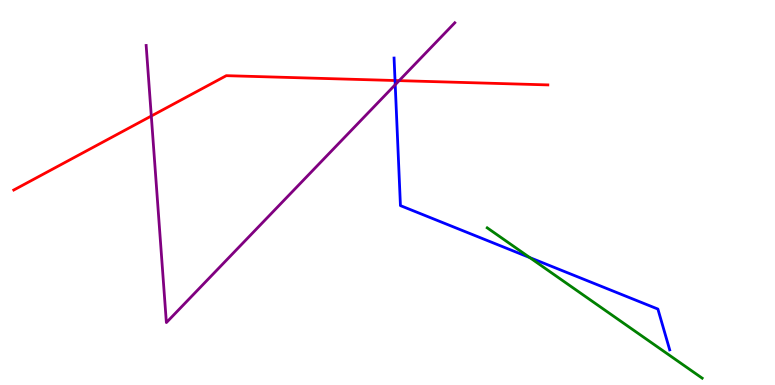[{'lines': ['blue', 'red'], 'intersections': [{'x': 5.1, 'y': 7.91}]}, {'lines': ['green', 'red'], 'intersections': []}, {'lines': ['purple', 'red'], 'intersections': [{'x': 1.95, 'y': 6.99}, {'x': 5.15, 'y': 7.91}]}, {'lines': ['blue', 'green'], 'intersections': [{'x': 6.84, 'y': 3.31}]}, {'lines': ['blue', 'purple'], 'intersections': [{'x': 5.1, 'y': 7.8}]}, {'lines': ['green', 'purple'], 'intersections': []}]